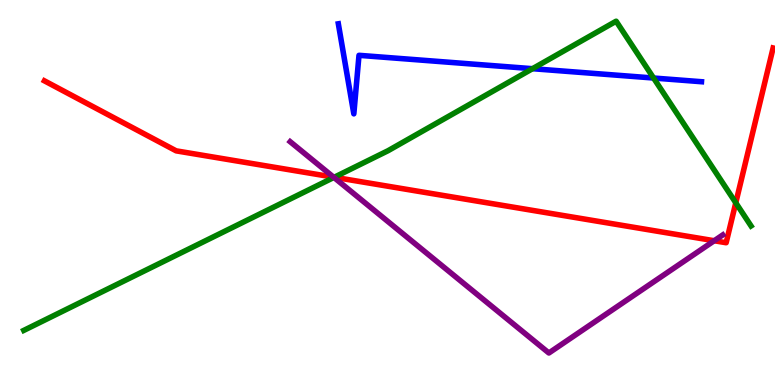[{'lines': ['blue', 'red'], 'intersections': []}, {'lines': ['green', 'red'], 'intersections': [{'x': 4.31, 'y': 5.4}, {'x': 9.49, 'y': 4.73}]}, {'lines': ['purple', 'red'], 'intersections': [{'x': 4.3, 'y': 5.4}, {'x': 9.22, 'y': 3.75}]}, {'lines': ['blue', 'green'], 'intersections': [{'x': 6.87, 'y': 8.22}, {'x': 8.43, 'y': 7.97}]}, {'lines': ['blue', 'purple'], 'intersections': []}, {'lines': ['green', 'purple'], 'intersections': [{'x': 4.31, 'y': 5.39}]}]